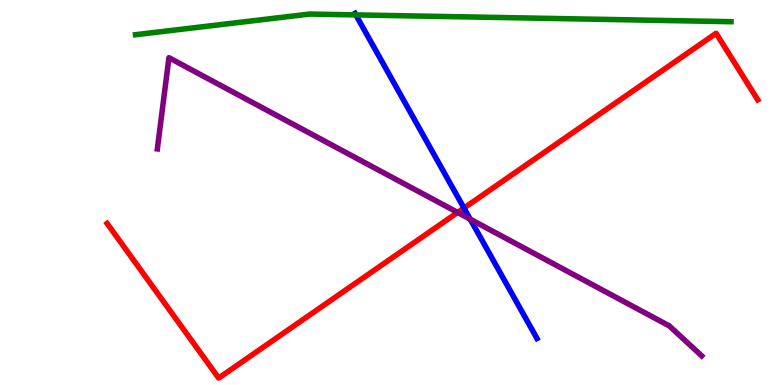[{'lines': ['blue', 'red'], 'intersections': [{'x': 5.99, 'y': 4.6}]}, {'lines': ['green', 'red'], 'intersections': []}, {'lines': ['purple', 'red'], 'intersections': [{'x': 5.91, 'y': 4.48}]}, {'lines': ['blue', 'green'], 'intersections': [{'x': 4.59, 'y': 9.61}]}, {'lines': ['blue', 'purple'], 'intersections': [{'x': 6.07, 'y': 4.31}]}, {'lines': ['green', 'purple'], 'intersections': []}]